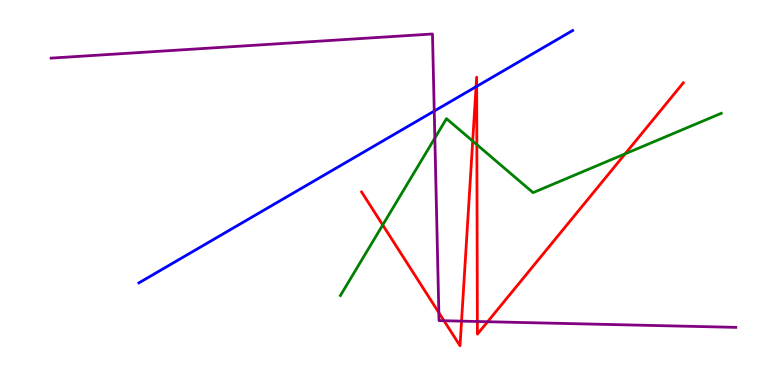[{'lines': ['blue', 'red'], 'intersections': [{'x': 6.14, 'y': 7.75}, {'x': 6.15, 'y': 7.76}]}, {'lines': ['green', 'red'], 'intersections': [{'x': 4.94, 'y': 4.16}, {'x': 6.1, 'y': 6.34}, {'x': 6.15, 'y': 6.24}, {'x': 8.07, 'y': 6.0}]}, {'lines': ['purple', 'red'], 'intersections': [{'x': 5.66, 'y': 1.88}, {'x': 5.73, 'y': 1.67}, {'x': 5.96, 'y': 1.66}, {'x': 6.16, 'y': 1.65}, {'x': 6.29, 'y': 1.64}]}, {'lines': ['blue', 'green'], 'intersections': []}, {'lines': ['blue', 'purple'], 'intersections': [{'x': 5.6, 'y': 7.12}]}, {'lines': ['green', 'purple'], 'intersections': [{'x': 5.61, 'y': 6.41}]}]